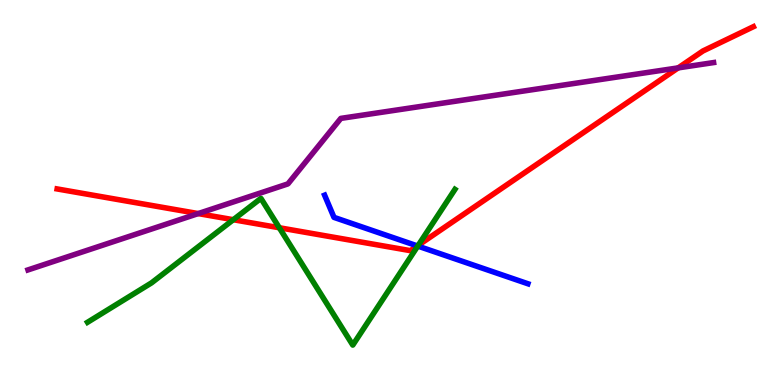[{'lines': ['blue', 'red'], 'intersections': [{'x': 5.39, 'y': 3.61}]}, {'lines': ['green', 'red'], 'intersections': [{'x': 3.01, 'y': 4.29}, {'x': 3.6, 'y': 4.08}, {'x': 5.4, 'y': 3.63}]}, {'lines': ['purple', 'red'], 'intersections': [{'x': 2.56, 'y': 4.45}, {'x': 8.75, 'y': 8.24}]}, {'lines': ['blue', 'green'], 'intersections': [{'x': 5.39, 'y': 3.61}]}, {'lines': ['blue', 'purple'], 'intersections': []}, {'lines': ['green', 'purple'], 'intersections': []}]